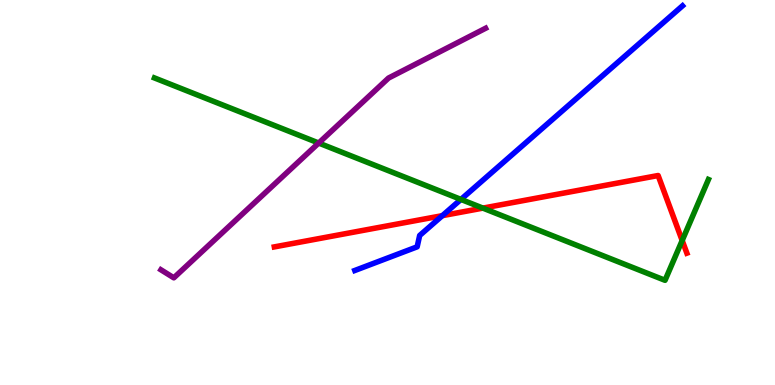[{'lines': ['blue', 'red'], 'intersections': [{'x': 5.71, 'y': 4.4}]}, {'lines': ['green', 'red'], 'intersections': [{'x': 6.23, 'y': 4.59}, {'x': 8.8, 'y': 3.75}]}, {'lines': ['purple', 'red'], 'intersections': []}, {'lines': ['blue', 'green'], 'intersections': [{'x': 5.95, 'y': 4.82}]}, {'lines': ['blue', 'purple'], 'intersections': []}, {'lines': ['green', 'purple'], 'intersections': [{'x': 4.11, 'y': 6.28}]}]